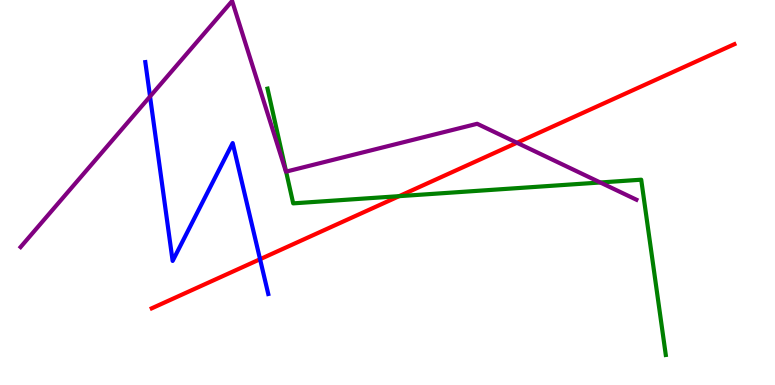[{'lines': ['blue', 'red'], 'intersections': [{'x': 3.36, 'y': 3.27}]}, {'lines': ['green', 'red'], 'intersections': [{'x': 5.15, 'y': 4.91}]}, {'lines': ['purple', 'red'], 'intersections': [{'x': 6.67, 'y': 6.29}]}, {'lines': ['blue', 'green'], 'intersections': []}, {'lines': ['blue', 'purple'], 'intersections': [{'x': 1.94, 'y': 7.49}]}, {'lines': ['green', 'purple'], 'intersections': [{'x': 3.69, 'y': 5.54}, {'x': 7.75, 'y': 5.26}]}]